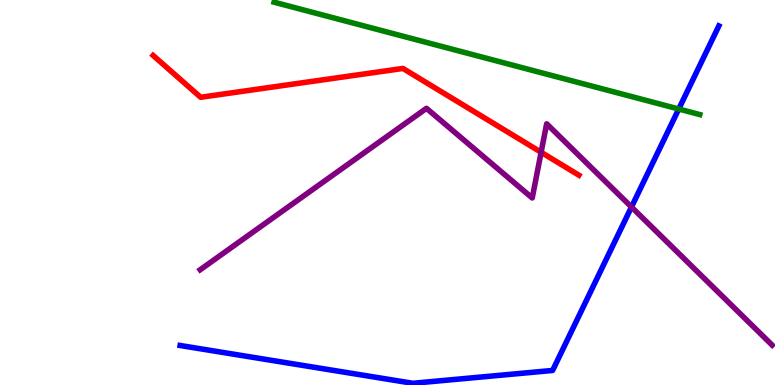[{'lines': ['blue', 'red'], 'intersections': []}, {'lines': ['green', 'red'], 'intersections': []}, {'lines': ['purple', 'red'], 'intersections': [{'x': 6.98, 'y': 6.04}]}, {'lines': ['blue', 'green'], 'intersections': [{'x': 8.76, 'y': 7.17}]}, {'lines': ['blue', 'purple'], 'intersections': [{'x': 8.15, 'y': 4.62}]}, {'lines': ['green', 'purple'], 'intersections': []}]